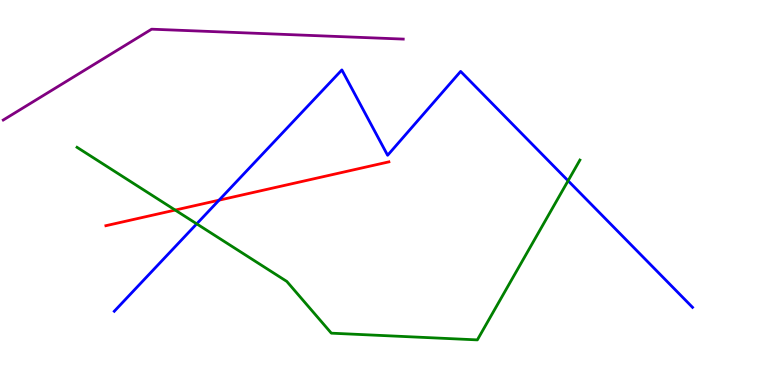[{'lines': ['blue', 'red'], 'intersections': [{'x': 2.83, 'y': 4.8}]}, {'lines': ['green', 'red'], 'intersections': [{'x': 2.26, 'y': 4.54}]}, {'lines': ['purple', 'red'], 'intersections': []}, {'lines': ['blue', 'green'], 'intersections': [{'x': 2.54, 'y': 4.19}, {'x': 7.33, 'y': 5.31}]}, {'lines': ['blue', 'purple'], 'intersections': []}, {'lines': ['green', 'purple'], 'intersections': []}]